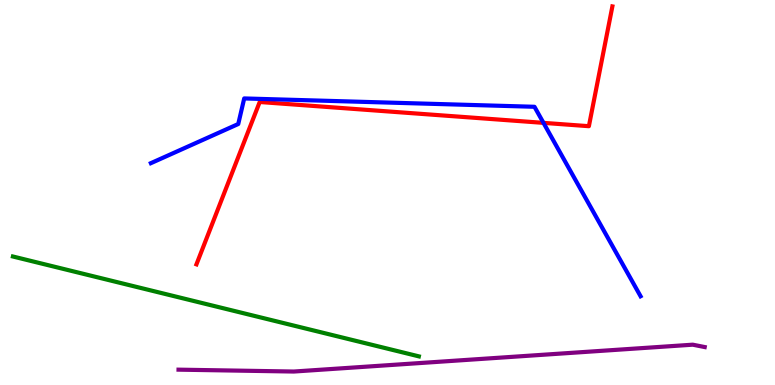[{'lines': ['blue', 'red'], 'intersections': [{'x': 7.01, 'y': 6.81}]}, {'lines': ['green', 'red'], 'intersections': []}, {'lines': ['purple', 'red'], 'intersections': []}, {'lines': ['blue', 'green'], 'intersections': []}, {'lines': ['blue', 'purple'], 'intersections': []}, {'lines': ['green', 'purple'], 'intersections': []}]